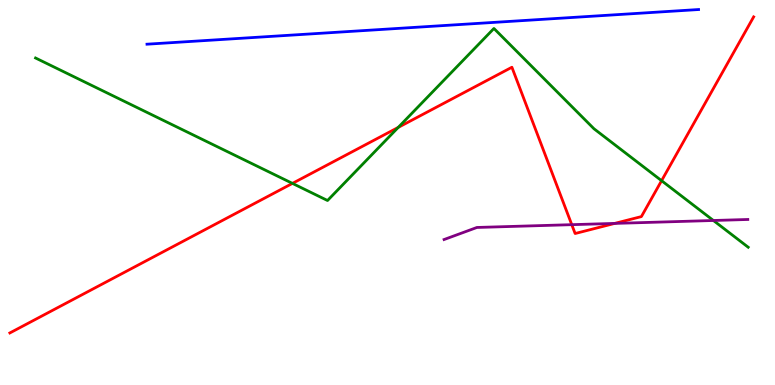[{'lines': ['blue', 'red'], 'intersections': []}, {'lines': ['green', 'red'], 'intersections': [{'x': 3.77, 'y': 5.24}, {'x': 5.14, 'y': 6.69}, {'x': 8.54, 'y': 5.31}]}, {'lines': ['purple', 'red'], 'intersections': [{'x': 7.38, 'y': 4.16}, {'x': 7.93, 'y': 4.2}]}, {'lines': ['blue', 'green'], 'intersections': []}, {'lines': ['blue', 'purple'], 'intersections': []}, {'lines': ['green', 'purple'], 'intersections': [{'x': 9.21, 'y': 4.27}]}]